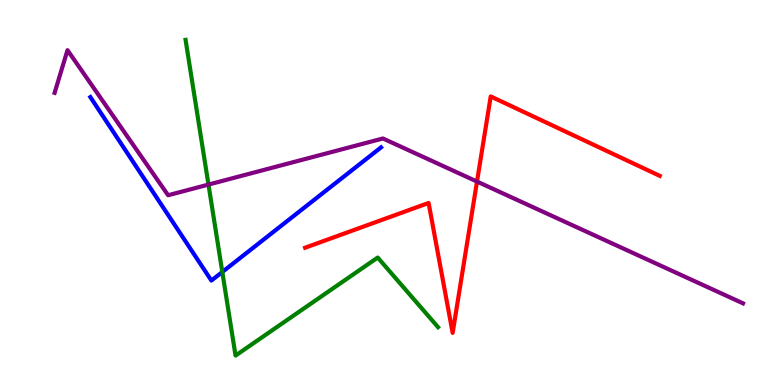[{'lines': ['blue', 'red'], 'intersections': []}, {'lines': ['green', 'red'], 'intersections': []}, {'lines': ['purple', 'red'], 'intersections': [{'x': 6.15, 'y': 5.28}]}, {'lines': ['blue', 'green'], 'intersections': [{'x': 2.87, 'y': 2.94}]}, {'lines': ['blue', 'purple'], 'intersections': []}, {'lines': ['green', 'purple'], 'intersections': [{'x': 2.69, 'y': 5.21}]}]